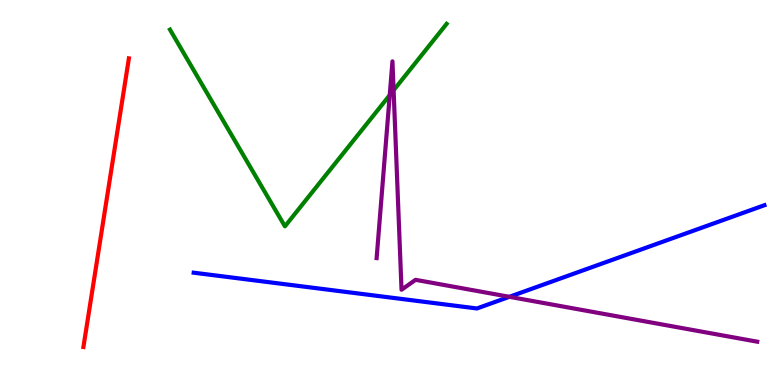[{'lines': ['blue', 'red'], 'intersections': []}, {'lines': ['green', 'red'], 'intersections': []}, {'lines': ['purple', 'red'], 'intersections': []}, {'lines': ['blue', 'green'], 'intersections': []}, {'lines': ['blue', 'purple'], 'intersections': [{'x': 6.57, 'y': 2.29}]}, {'lines': ['green', 'purple'], 'intersections': [{'x': 5.03, 'y': 7.53}, {'x': 5.08, 'y': 7.66}]}]